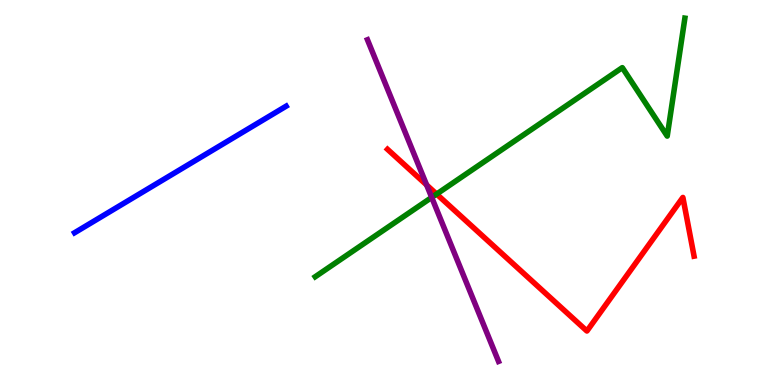[{'lines': ['blue', 'red'], 'intersections': []}, {'lines': ['green', 'red'], 'intersections': [{'x': 5.63, 'y': 4.96}]}, {'lines': ['purple', 'red'], 'intersections': [{'x': 5.5, 'y': 5.2}]}, {'lines': ['blue', 'green'], 'intersections': []}, {'lines': ['blue', 'purple'], 'intersections': []}, {'lines': ['green', 'purple'], 'intersections': [{'x': 5.57, 'y': 4.87}]}]